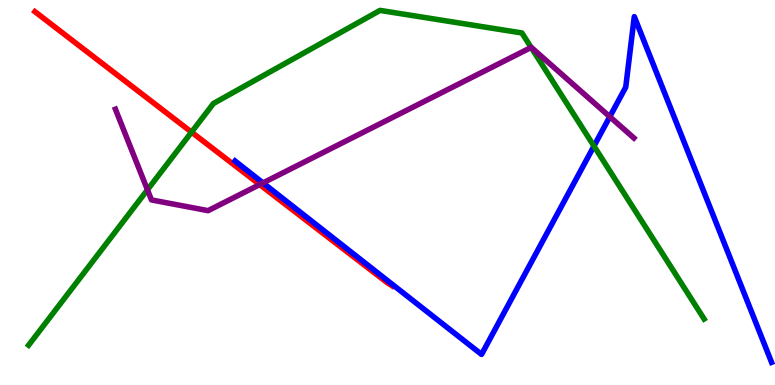[{'lines': ['blue', 'red'], 'intersections': []}, {'lines': ['green', 'red'], 'intersections': [{'x': 2.47, 'y': 6.57}]}, {'lines': ['purple', 'red'], 'intersections': [{'x': 3.35, 'y': 5.21}]}, {'lines': ['blue', 'green'], 'intersections': [{'x': 7.66, 'y': 6.21}]}, {'lines': ['blue', 'purple'], 'intersections': [{'x': 3.39, 'y': 5.25}, {'x': 7.87, 'y': 6.97}]}, {'lines': ['green', 'purple'], 'intersections': [{'x': 1.9, 'y': 5.07}, {'x': 6.85, 'y': 8.77}]}]